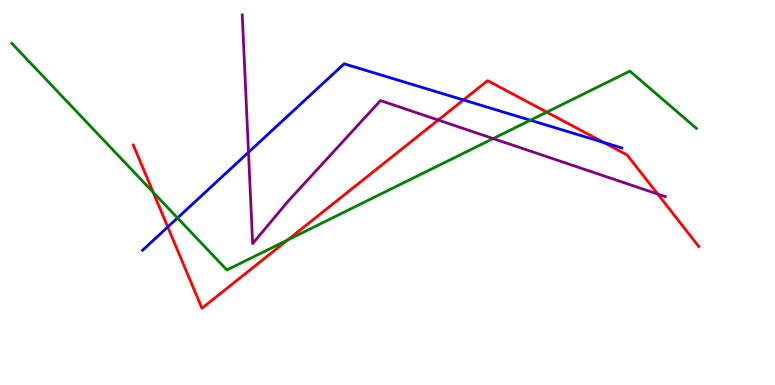[{'lines': ['blue', 'red'], 'intersections': [{'x': 2.16, 'y': 4.1}, {'x': 5.98, 'y': 7.4}, {'x': 7.79, 'y': 6.3}]}, {'lines': ['green', 'red'], 'intersections': [{'x': 1.98, 'y': 5.01}, {'x': 3.71, 'y': 3.76}, {'x': 7.05, 'y': 7.09}]}, {'lines': ['purple', 'red'], 'intersections': [{'x': 5.65, 'y': 6.88}, {'x': 8.49, 'y': 4.96}]}, {'lines': ['blue', 'green'], 'intersections': [{'x': 2.29, 'y': 4.34}, {'x': 6.84, 'y': 6.88}]}, {'lines': ['blue', 'purple'], 'intersections': [{'x': 3.21, 'y': 6.04}]}, {'lines': ['green', 'purple'], 'intersections': [{'x': 6.36, 'y': 6.4}]}]